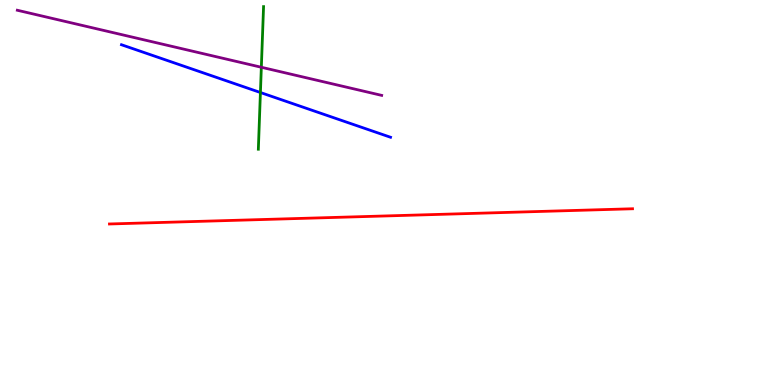[{'lines': ['blue', 'red'], 'intersections': []}, {'lines': ['green', 'red'], 'intersections': []}, {'lines': ['purple', 'red'], 'intersections': []}, {'lines': ['blue', 'green'], 'intersections': [{'x': 3.36, 'y': 7.6}]}, {'lines': ['blue', 'purple'], 'intersections': []}, {'lines': ['green', 'purple'], 'intersections': [{'x': 3.37, 'y': 8.25}]}]